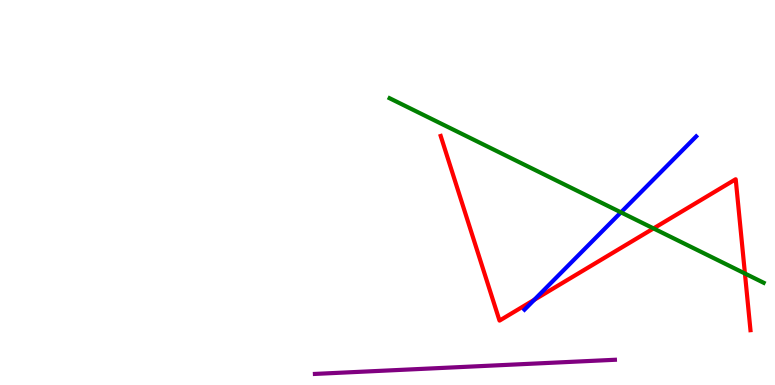[{'lines': ['blue', 'red'], 'intersections': [{'x': 6.89, 'y': 2.21}]}, {'lines': ['green', 'red'], 'intersections': [{'x': 8.43, 'y': 4.07}, {'x': 9.61, 'y': 2.9}]}, {'lines': ['purple', 'red'], 'intersections': []}, {'lines': ['blue', 'green'], 'intersections': [{'x': 8.01, 'y': 4.48}]}, {'lines': ['blue', 'purple'], 'intersections': []}, {'lines': ['green', 'purple'], 'intersections': []}]